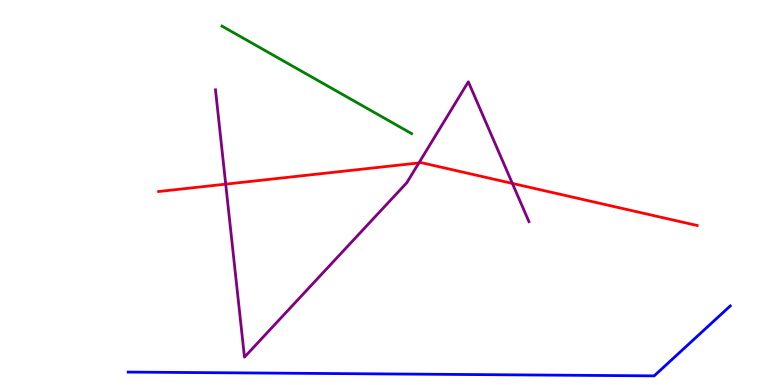[{'lines': ['blue', 'red'], 'intersections': []}, {'lines': ['green', 'red'], 'intersections': []}, {'lines': ['purple', 'red'], 'intersections': [{'x': 2.91, 'y': 5.22}, {'x': 5.4, 'y': 5.77}, {'x': 6.61, 'y': 5.24}]}, {'lines': ['blue', 'green'], 'intersections': []}, {'lines': ['blue', 'purple'], 'intersections': []}, {'lines': ['green', 'purple'], 'intersections': []}]